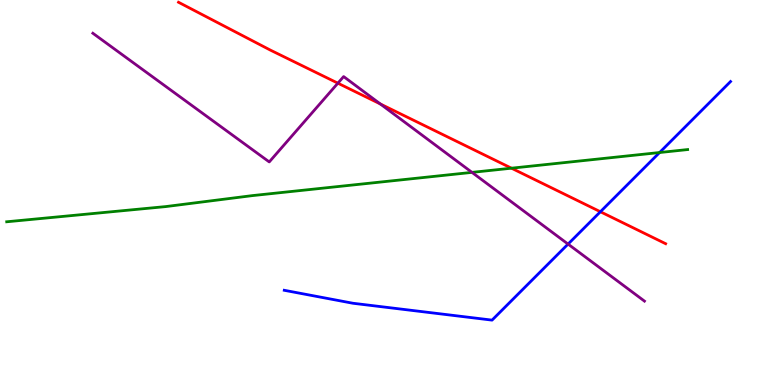[{'lines': ['blue', 'red'], 'intersections': [{'x': 7.75, 'y': 4.5}]}, {'lines': ['green', 'red'], 'intersections': [{'x': 6.6, 'y': 5.63}]}, {'lines': ['purple', 'red'], 'intersections': [{'x': 4.36, 'y': 7.84}, {'x': 4.91, 'y': 7.3}]}, {'lines': ['blue', 'green'], 'intersections': [{'x': 8.51, 'y': 6.04}]}, {'lines': ['blue', 'purple'], 'intersections': [{'x': 7.33, 'y': 3.66}]}, {'lines': ['green', 'purple'], 'intersections': [{'x': 6.09, 'y': 5.52}]}]